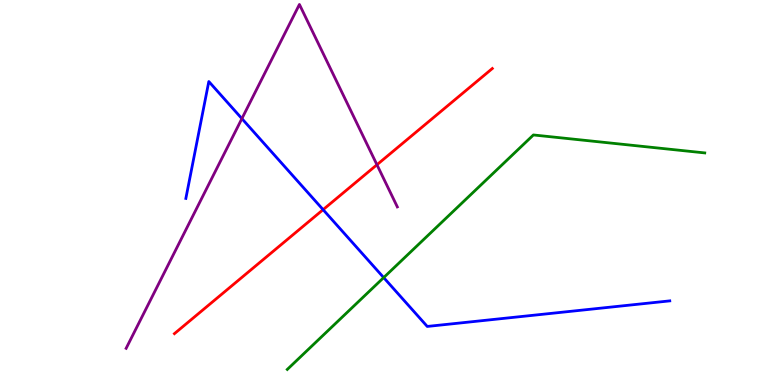[{'lines': ['blue', 'red'], 'intersections': [{'x': 4.17, 'y': 4.55}]}, {'lines': ['green', 'red'], 'intersections': []}, {'lines': ['purple', 'red'], 'intersections': [{'x': 4.86, 'y': 5.72}]}, {'lines': ['blue', 'green'], 'intersections': [{'x': 4.95, 'y': 2.79}]}, {'lines': ['blue', 'purple'], 'intersections': [{'x': 3.12, 'y': 6.92}]}, {'lines': ['green', 'purple'], 'intersections': []}]